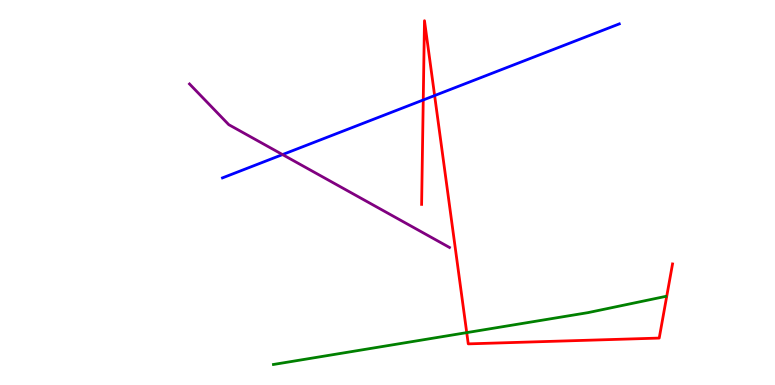[{'lines': ['blue', 'red'], 'intersections': [{'x': 5.46, 'y': 7.4}, {'x': 5.61, 'y': 7.52}]}, {'lines': ['green', 'red'], 'intersections': [{'x': 6.02, 'y': 1.36}]}, {'lines': ['purple', 'red'], 'intersections': []}, {'lines': ['blue', 'green'], 'intersections': []}, {'lines': ['blue', 'purple'], 'intersections': [{'x': 3.65, 'y': 5.98}]}, {'lines': ['green', 'purple'], 'intersections': []}]